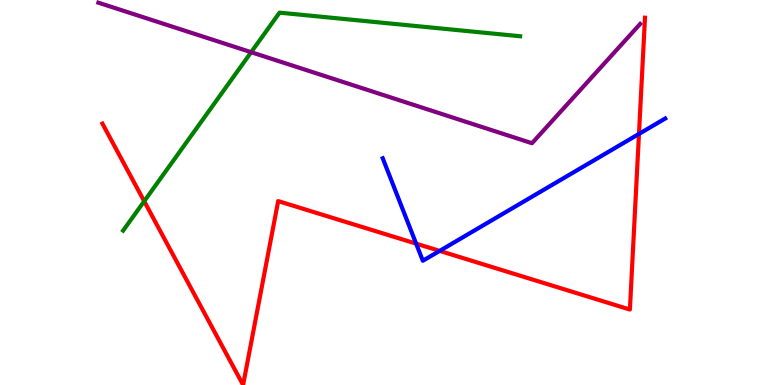[{'lines': ['blue', 'red'], 'intersections': [{'x': 5.37, 'y': 3.67}, {'x': 5.67, 'y': 3.48}, {'x': 8.24, 'y': 6.52}]}, {'lines': ['green', 'red'], 'intersections': [{'x': 1.86, 'y': 4.77}]}, {'lines': ['purple', 'red'], 'intersections': []}, {'lines': ['blue', 'green'], 'intersections': []}, {'lines': ['blue', 'purple'], 'intersections': []}, {'lines': ['green', 'purple'], 'intersections': [{'x': 3.24, 'y': 8.64}]}]